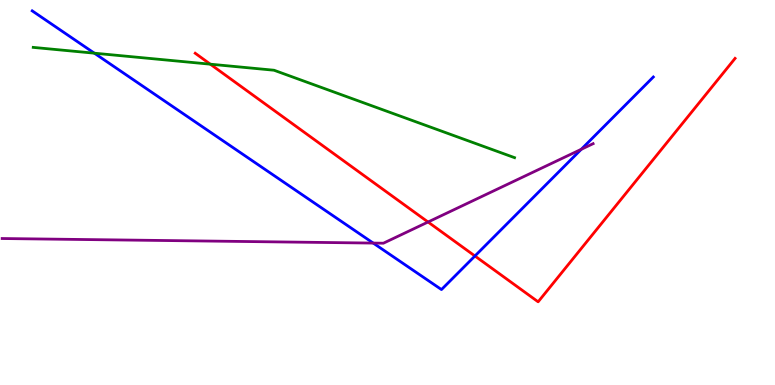[{'lines': ['blue', 'red'], 'intersections': [{'x': 6.13, 'y': 3.35}]}, {'lines': ['green', 'red'], 'intersections': [{'x': 2.71, 'y': 8.33}]}, {'lines': ['purple', 'red'], 'intersections': [{'x': 5.52, 'y': 4.23}]}, {'lines': ['blue', 'green'], 'intersections': [{'x': 1.22, 'y': 8.62}]}, {'lines': ['blue', 'purple'], 'intersections': [{'x': 4.82, 'y': 3.69}, {'x': 7.5, 'y': 6.12}]}, {'lines': ['green', 'purple'], 'intersections': []}]